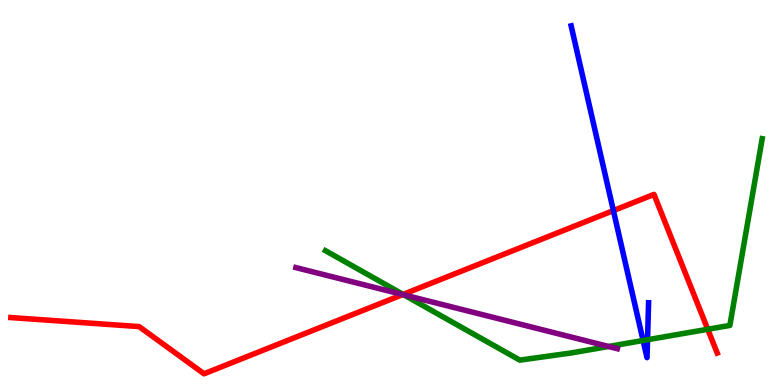[{'lines': ['blue', 'red'], 'intersections': [{'x': 7.91, 'y': 4.53}]}, {'lines': ['green', 'red'], 'intersections': [{'x': 5.2, 'y': 2.35}, {'x': 9.13, 'y': 1.45}]}, {'lines': ['purple', 'red'], 'intersections': [{'x': 5.2, 'y': 2.35}]}, {'lines': ['blue', 'green'], 'intersections': [{'x': 8.3, 'y': 1.16}, {'x': 8.36, 'y': 1.18}]}, {'lines': ['blue', 'purple'], 'intersections': []}, {'lines': ['green', 'purple'], 'intersections': [{'x': 5.21, 'y': 2.34}, {'x': 7.85, 'y': 1.0}]}]